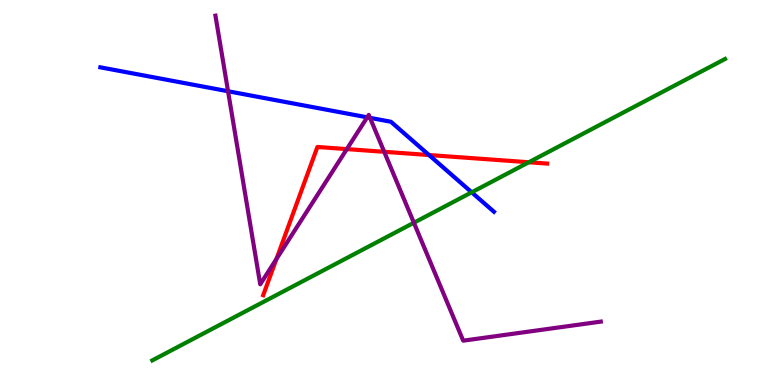[{'lines': ['blue', 'red'], 'intersections': [{'x': 5.54, 'y': 5.97}]}, {'lines': ['green', 'red'], 'intersections': [{'x': 6.82, 'y': 5.79}]}, {'lines': ['purple', 'red'], 'intersections': [{'x': 3.57, 'y': 3.27}, {'x': 4.48, 'y': 6.13}, {'x': 4.96, 'y': 6.06}]}, {'lines': ['blue', 'green'], 'intersections': [{'x': 6.09, 'y': 5.0}]}, {'lines': ['blue', 'purple'], 'intersections': [{'x': 2.94, 'y': 7.63}, {'x': 4.74, 'y': 6.95}, {'x': 4.77, 'y': 6.94}]}, {'lines': ['green', 'purple'], 'intersections': [{'x': 5.34, 'y': 4.21}]}]